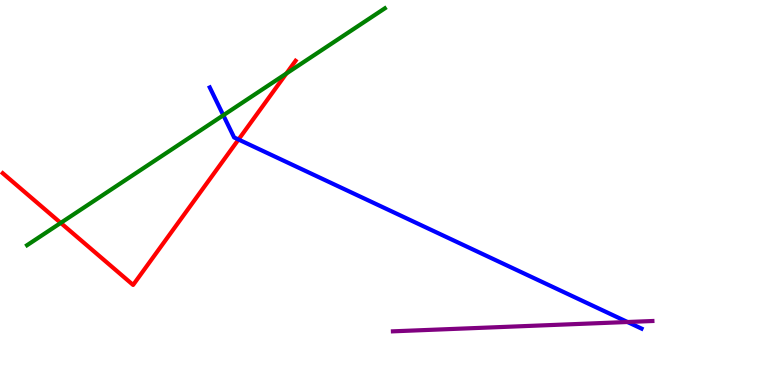[{'lines': ['blue', 'red'], 'intersections': [{'x': 3.08, 'y': 6.38}]}, {'lines': ['green', 'red'], 'intersections': [{'x': 0.784, 'y': 4.21}, {'x': 3.69, 'y': 8.09}]}, {'lines': ['purple', 'red'], 'intersections': []}, {'lines': ['blue', 'green'], 'intersections': [{'x': 2.88, 'y': 7.01}]}, {'lines': ['blue', 'purple'], 'intersections': [{'x': 8.1, 'y': 1.64}]}, {'lines': ['green', 'purple'], 'intersections': []}]